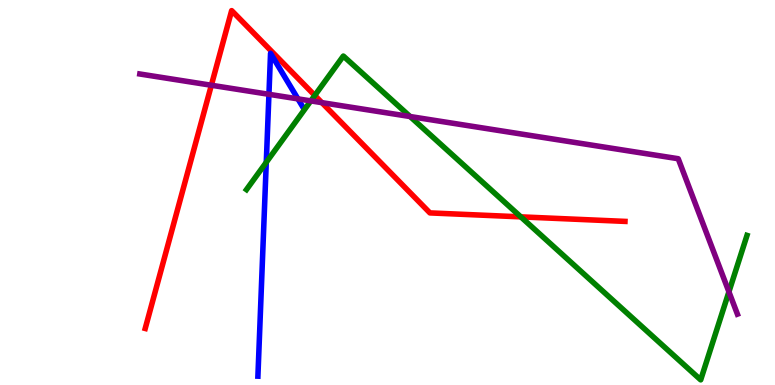[{'lines': ['blue', 'red'], 'intersections': []}, {'lines': ['green', 'red'], 'intersections': [{'x': 4.06, 'y': 7.52}, {'x': 6.72, 'y': 4.37}]}, {'lines': ['purple', 'red'], 'intersections': [{'x': 2.73, 'y': 7.79}, {'x': 4.15, 'y': 7.33}]}, {'lines': ['blue', 'green'], 'intersections': [{'x': 3.44, 'y': 5.78}]}, {'lines': ['blue', 'purple'], 'intersections': [{'x': 3.47, 'y': 7.55}, {'x': 3.84, 'y': 7.43}]}, {'lines': ['green', 'purple'], 'intersections': [{'x': 4.01, 'y': 7.38}, {'x': 5.29, 'y': 6.97}, {'x': 9.41, 'y': 2.42}]}]